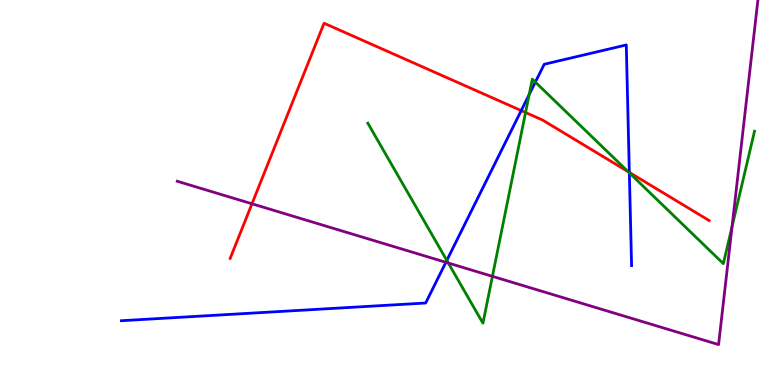[{'lines': ['blue', 'red'], 'intersections': [{'x': 6.73, 'y': 7.13}, {'x': 8.12, 'y': 5.52}]}, {'lines': ['green', 'red'], 'intersections': [{'x': 6.78, 'y': 7.08}, {'x': 8.1, 'y': 5.54}]}, {'lines': ['purple', 'red'], 'intersections': [{'x': 3.25, 'y': 4.71}]}, {'lines': ['blue', 'green'], 'intersections': [{'x': 5.77, 'y': 3.24}, {'x': 6.83, 'y': 7.54}, {'x': 6.91, 'y': 7.87}, {'x': 8.12, 'y': 5.51}]}, {'lines': ['blue', 'purple'], 'intersections': [{'x': 5.75, 'y': 3.19}]}, {'lines': ['green', 'purple'], 'intersections': [{'x': 5.78, 'y': 3.17}, {'x': 6.35, 'y': 2.82}, {'x': 9.45, 'y': 4.11}]}]